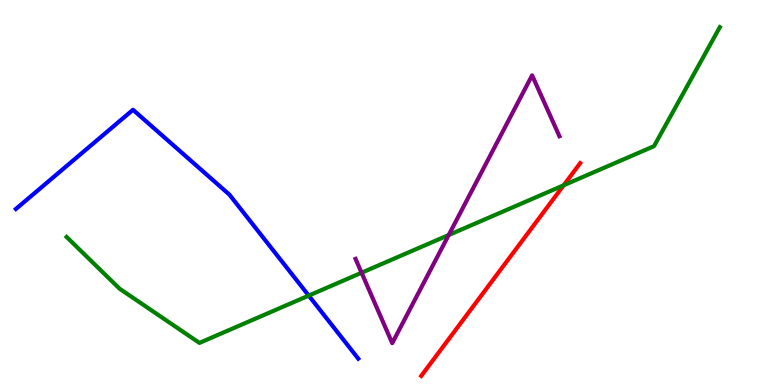[{'lines': ['blue', 'red'], 'intersections': []}, {'lines': ['green', 'red'], 'intersections': [{'x': 7.27, 'y': 5.19}]}, {'lines': ['purple', 'red'], 'intersections': []}, {'lines': ['blue', 'green'], 'intersections': [{'x': 3.98, 'y': 2.32}]}, {'lines': ['blue', 'purple'], 'intersections': []}, {'lines': ['green', 'purple'], 'intersections': [{'x': 4.67, 'y': 2.92}, {'x': 5.79, 'y': 3.9}]}]